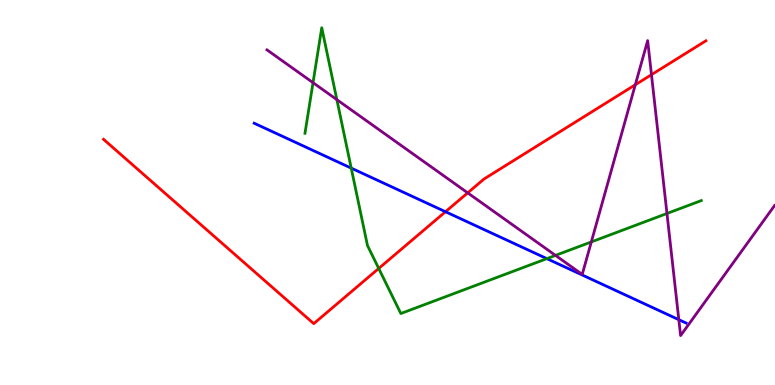[{'lines': ['blue', 'red'], 'intersections': [{'x': 5.75, 'y': 4.5}]}, {'lines': ['green', 'red'], 'intersections': [{'x': 4.89, 'y': 3.03}]}, {'lines': ['purple', 'red'], 'intersections': [{'x': 6.03, 'y': 4.99}, {'x': 8.2, 'y': 7.8}, {'x': 8.41, 'y': 8.06}]}, {'lines': ['blue', 'green'], 'intersections': [{'x': 4.53, 'y': 5.63}, {'x': 7.06, 'y': 3.28}]}, {'lines': ['blue', 'purple'], 'intersections': [{'x': 8.76, 'y': 1.7}]}, {'lines': ['green', 'purple'], 'intersections': [{'x': 4.04, 'y': 7.85}, {'x': 4.35, 'y': 7.41}, {'x': 7.17, 'y': 3.37}, {'x': 7.63, 'y': 3.72}, {'x': 8.61, 'y': 4.45}]}]